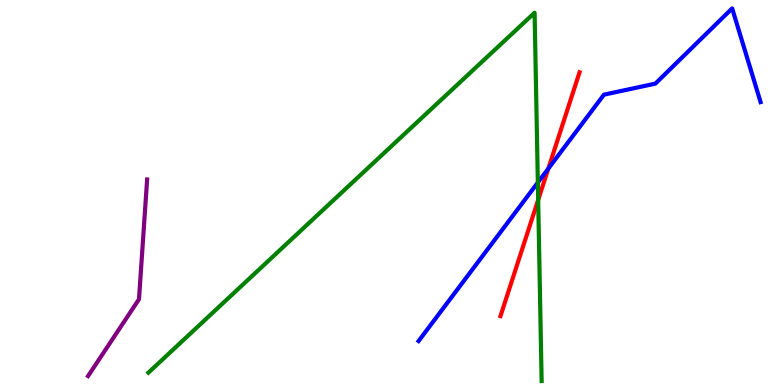[{'lines': ['blue', 'red'], 'intersections': [{'x': 7.07, 'y': 5.62}]}, {'lines': ['green', 'red'], 'intersections': [{'x': 6.94, 'y': 4.81}]}, {'lines': ['purple', 'red'], 'intersections': []}, {'lines': ['blue', 'green'], 'intersections': [{'x': 6.94, 'y': 5.26}]}, {'lines': ['blue', 'purple'], 'intersections': []}, {'lines': ['green', 'purple'], 'intersections': []}]